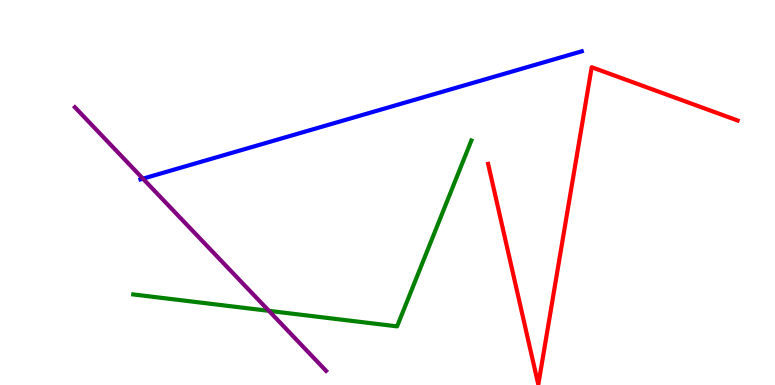[{'lines': ['blue', 'red'], 'intersections': []}, {'lines': ['green', 'red'], 'intersections': []}, {'lines': ['purple', 'red'], 'intersections': []}, {'lines': ['blue', 'green'], 'intersections': []}, {'lines': ['blue', 'purple'], 'intersections': [{'x': 1.84, 'y': 5.36}]}, {'lines': ['green', 'purple'], 'intersections': [{'x': 3.47, 'y': 1.93}]}]